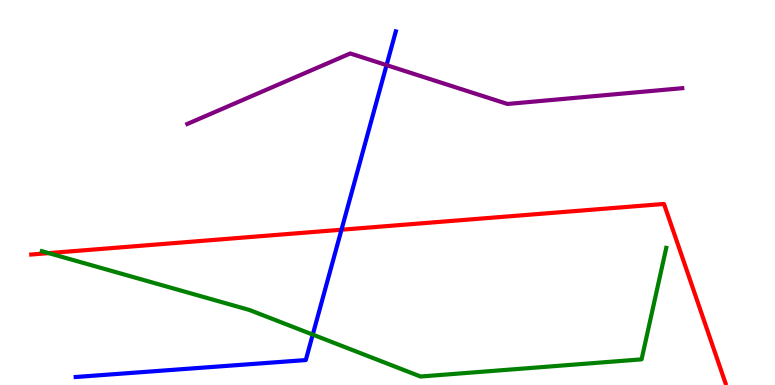[{'lines': ['blue', 'red'], 'intersections': [{'x': 4.41, 'y': 4.03}]}, {'lines': ['green', 'red'], 'intersections': [{'x': 0.629, 'y': 3.43}]}, {'lines': ['purple', 'red'], 'intersections': []}, {'lines': ['blue', 'green'], 'intersections': [{'x': 4.04, 'y': 1.31}]}, {'lines': ['blue', 'purple'], 'intersections': [{'x': 4.99, 'y': 8.31}]}, {'lines': ['green', 'purple'], 'intersections': []}]